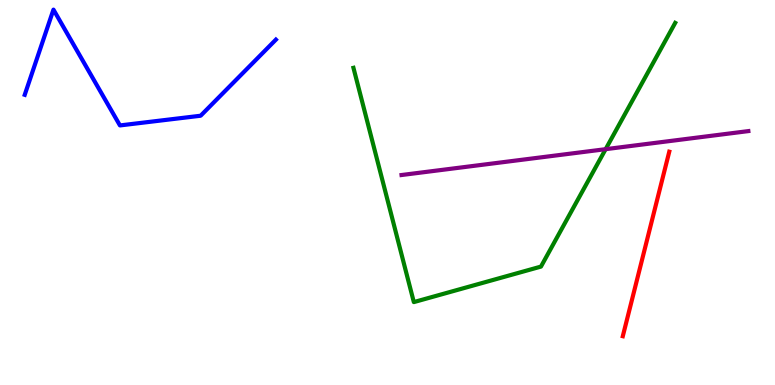[{'lines': ['blue', 'red'], 'intersections': []}, {'lines': ['green', 'red'], 'intersections': []}, {'lines': ['purple', 'red'], 'intersections': []}, {'lines': ['blue', 'green'], 'intersections': []}, {'lines': ['blue', 'purple'], 'intersections': []}, {'lines': ['green', 'purple'], 'intersections': [{'x': 7.81, 'y': 6.13}]}]